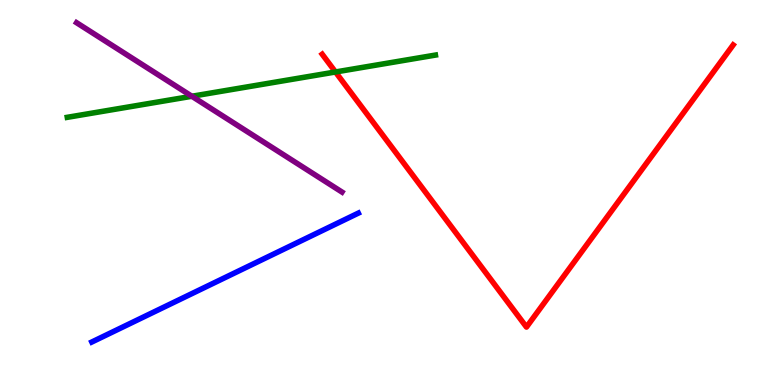[{'lines': ['blue', 'red'], 'intersections': []}, {'lines': ['green', 'red'], 'intersections': [{'x': 4.33, 'y': 8.13}]}, {'lines': ['purple', 'red'], 'intersections': []}, {'lines': ['blue', 'green'], 'intersections': []}, {'lines': ['blue', 'purple'], 'intersections': []}, {'lines': ['green', 'purple'], 'intersections': [{'x': 2.48, 'y': 7.5}]}]